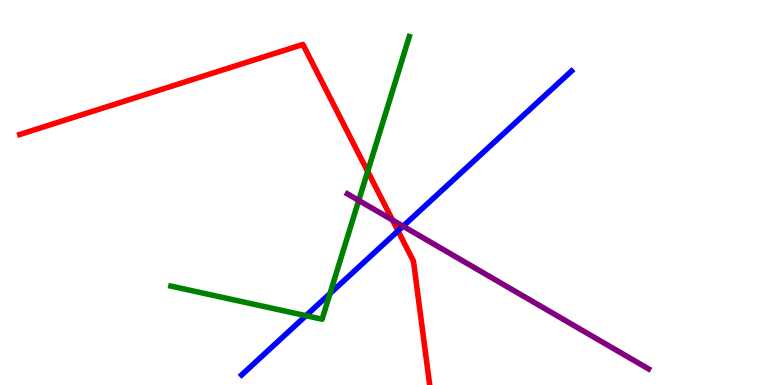[{'lines': ['blue', 'red'], 'intersections': [{'x': 5.14, 'y': 4.0}]}, {'lines': ['green', 'red'], 'intersections': [{'x': 4.74, 'y': 5.55}]}, {'lines': ['purple', 'red'], 'intersections': [{'x': 5.06, 'y': 4.28}]}, {'lines': ['blue', 'green'], 'intersections': [{'x': 3.95, 'y': 1.8}, {'x': 4.26, 'y': 2.38}]}, {'lines': ['blue', 'purple'], 'intersections': [{'x': 5.2, 'y': 4.12}]}, {'lines': ['green', 'purple'], 'intersections': [{'x': 4.63, 'y': 4.79}]}]